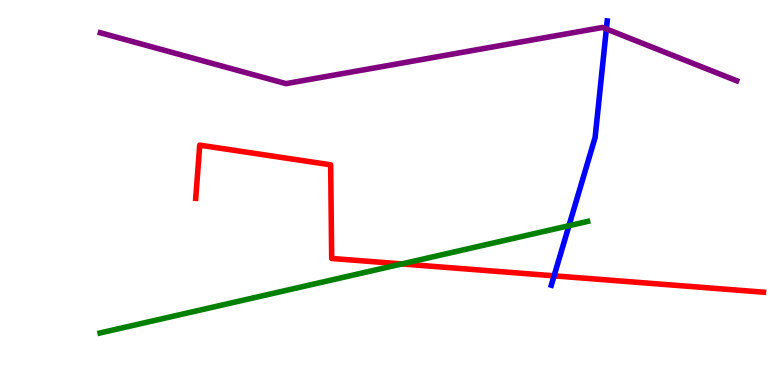[{'lines': ['blue', 'red'], 'intersections': [{'x': 7.15, 'y': 2.84}]}, {'lines': ['green', 'red'], 'intersections': [{'x': 5.18, 'y': 3.14}]}, {'lines': ['purple', 'red'], 'intersections': []}, {'lines': ['blue', 'green'], 'intersections': [{'x': 7.34, 'y': 4.14}]}, {'lines': ['blue', 'purple'], 'intersections': [{'x': 7.82, 'y': 9.25}]}, {'lines': ['green', 'purple'], 'intersections': []}]